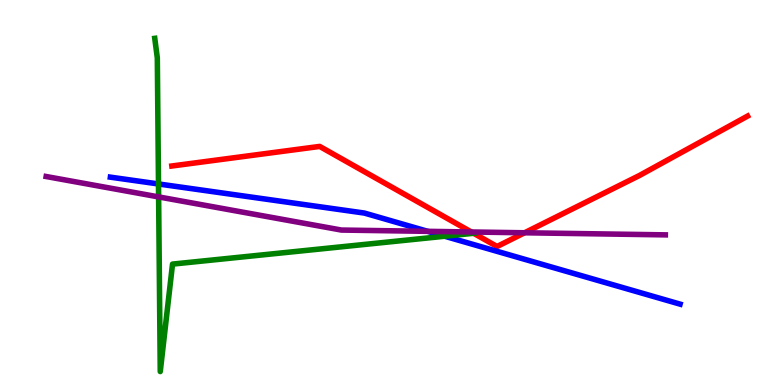[{'lines': ['blue', 'red'], 'intersections': []}, {'lines': ['green', 'red'], 'intersections': [{'x': 6.11, 'y': 3.94}]}, {'lines': ['purple', 'red'], 'intersections': [{'x': 6.08, 'y': 3.97}, {'x': 6.77, 'y': 3.95}]}, {'lines': ['blue', 'green'], 'intersections': [{'x': 2.05, 'y': 5.22}, {'x': 5.74, 'y': 3.86}]}, {'lines': ['blue', 'purple'], 'intersections': [{'x': 5.52, 'y': 3.99}]}, {'lines': ['green', 'purple'], 'intersections': [{'x': 2.05, 'y': 4.89}]}]